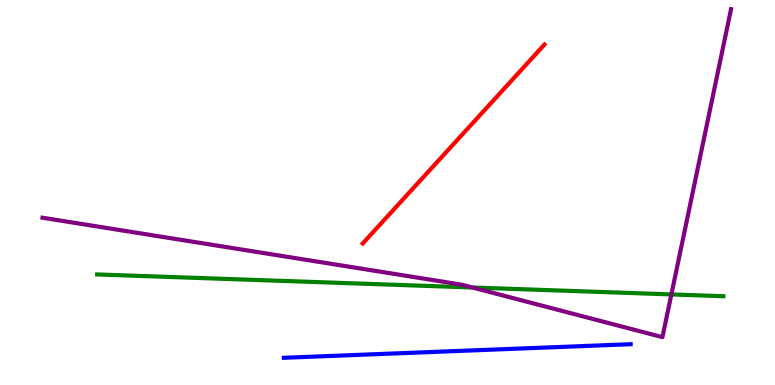[{'lines': ['blue', 'red'], 'intersections': []}, {'lines': ['green', 'red'], 'intersections': []}, {'lines': ['purple', 'red'], 'intersections': []}, {'lines': ['blue', 'green'], 'intersections': []}, {'lines': ['blue', 'purple'], 'intersections': []}, {'lines': ['green', 'purple'], 'intersections': [{'x': 6.1, 'y': 2.53}, {'x': 8.66, 'y': 2.35}]}]